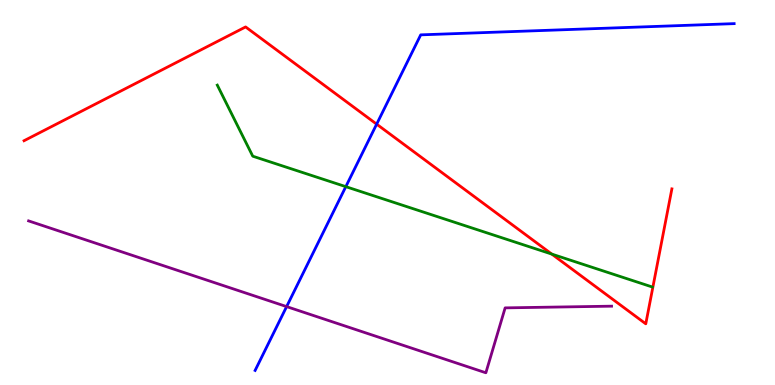[{'lines': ['blue', 'red'], 'intersections': [{'x': 4.86, 'y': 6.78}]}, {'lines': ['green', 'red'], 'intersections': [{'x': 7.12, 'y': 3.4}]}, {'lines': ['purple', 'red'], 'intersections': []}, {'lines': ['blue', 'green'], 'intersections': [{'x': 4.46, 'y': 5.15}]}, {'lines': ['blue', 'purple'], 'intersections': [{'x': 3.7, 'y': 2.04}]}, {'lines': ['green', 'purple'], 'intersections': []}]